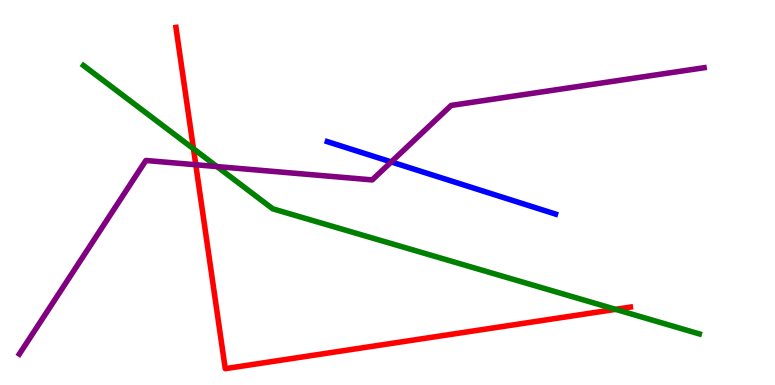[{'lines': ['blue', 'red'], 'intersections': []}, {'lines': ['green', 'red'], 'intersections': [{'x': 2.5, 'y': 6.14}, {'x': 7.94, 'y': 1.96}]}, {'lines': ['purple', 'red'], 'intersections': [{'x': 2.53, 'y': 5.72}]}, {'lines': ['blue', 'green'], 'intersections': []}, {'lines': ['blue', 'purple'], 'intersections': [{'x': 5.05, 'y': 5.79}]}, {'lines': ['green', 'purple'], 'intersections': [{'x': 2.8, 'y': 5.67}]}]